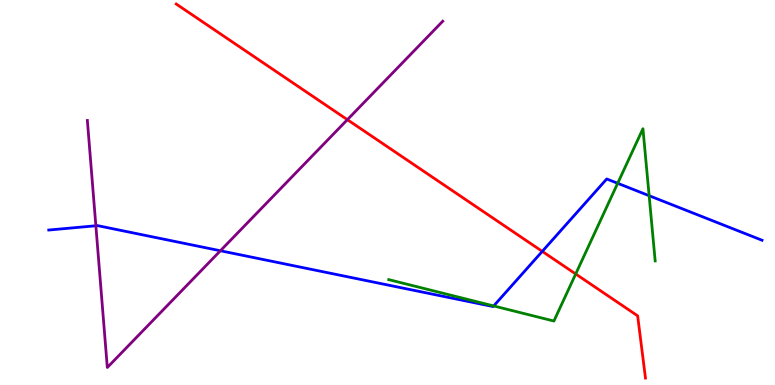[{'lines': ['blue', 'red'], 'intersections': [{'x': 7.0, 'y': 3.47}]}, {'lines': ['green', 'red'], 'intersections': [{'x': 7.43, 'y': 2.88}]}, {'lines': ['purple', 'red'], 'intersections': [{'x': 4.48, 'y': 6.89}]}, {'lines': ['blue', 'green'], 'intersections': [{'x': 6.37, 'y': 2.05}, {'x': 7.97, 'y': 5.24}, {'x': 8.38, 'y': 4.92}]}, {'lines': ['blue', 'purple'], 'intersections': [{'x': 1.24, 'y': 4.14}, {'x': 2.84, 'y': 3.49}]}, {'lines': ['green', 'purple'], 'intersections': []}]